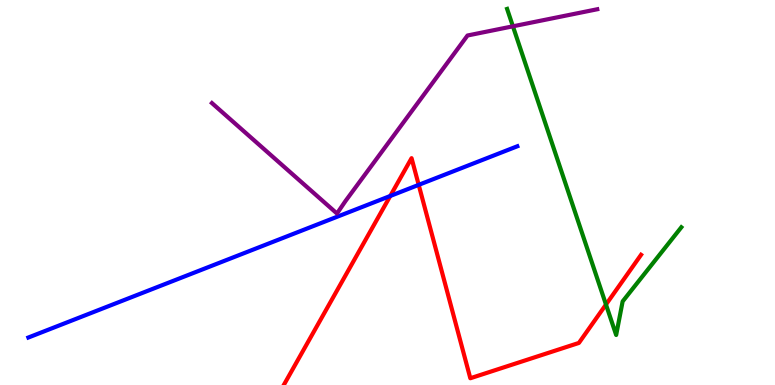[{'lines': ['blue', 'red'], 'intersections': [{'x': 5.04, 'y': 4.91}, {'x': 5.4, 'y': 5.2}]}, {'lines': ['green', 'red'], 'intersections': [{'x': 7.82, 'y': 2.09}]}, {'lines': ['purple', 'red'], 'intersections': []}, {'lines': ['blue', 'green'], 'intersections': []}, {'lines': ['blue', 'purple'], 'intersections': []}, {'lines': ['green', 'purple'], 'intersections': [{'x': 6.62, 'y': 9.32}]}]